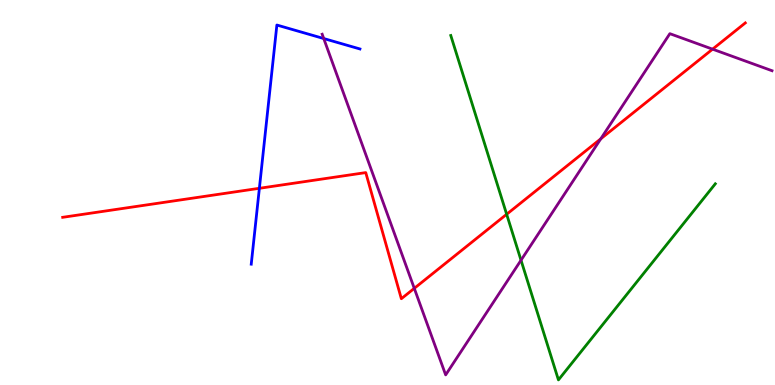[{'lines': ['blue', 'red'], 'intersections': [{'x': 3.35, 'y': 5.11}]}, {'lines': ['green', 'red'], 'intersections': [{'x': 6.54, 'y': 4.43}]}, {'lines': ['purple', 'red'], 'intersections': [{'x': 5.35, 'y': 2.51}, {'x': 7.75, 'y': 6.39}, {'x': 9.19, 'y': 8.72}]}, {'lines': ['blue', 'green'], 'intersections': []}, {'lines': ['blue', 'purple'], 'intersections': [{'x': 4.18, 'y': 9.0}]}, {'lines': ['green', 'purple'], 'intersections': [{'x': 6.72, 'y': 3.24}]}]